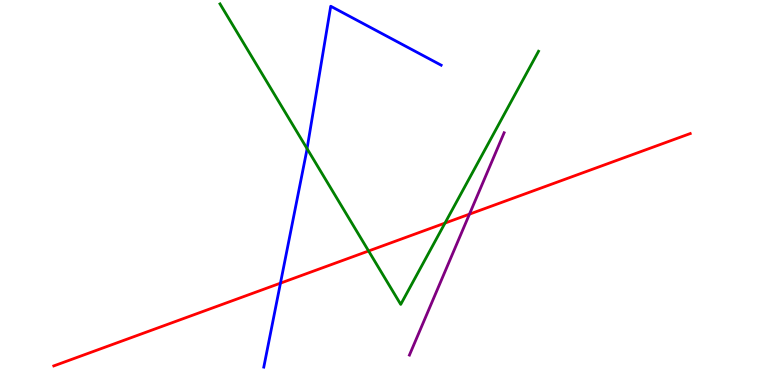[{'lines': ['blue', 'red'], 'intersections': [{'x': 3.62, 'y': 2.65}]}, {'lines': ['green', 'red'], 'intersections': [{'x': 4.76, 'y': 3.48}, {'x': 5.74, 'y': 4.21}]}, {'lines': ['purple', 'red'], 'intersections': [{'x': 6.06, 'y': 4.44}]}, {'lines': ['blue', 'green'], 'intersections': [{'x': 3.96, 'y': 6.14}]}, {'lines': ['blue', 'purple'], 'intersections': []}, {'lines': ['green', 'purple'], 'intersections': []}]